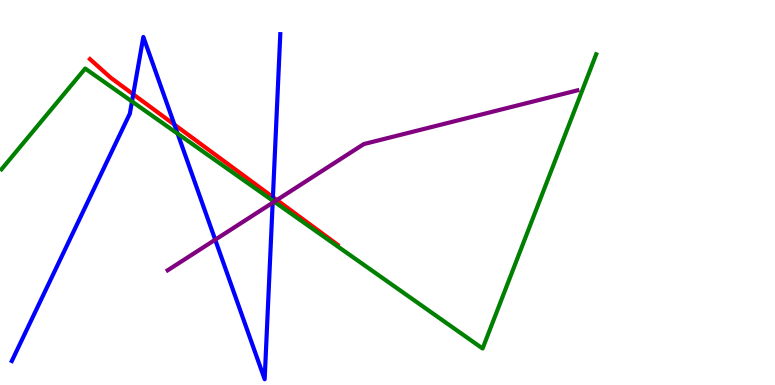[{'lines': ['blue', 'red'], 'intersections': [{'x': 1.72, 'y': 7.55}, {'x': 2.25, 'y': 6.76}, {'x': 3.52, 'y': 4.88}]}, {'lines': ['green', 'red'], 'intersections': []}, {'lines': ['purple', 'red'], 'intersections': [{'x': 3.57, 'y': 4.8}]}, {'lines': ['blue', 'green'], 'intersections': [{'x': 1.7, 'y': 7.36}, {'x': 2.29, 'y': 6.53}, {'x': 3.52, 'y': 4.79}]}, {'lines': ['blue', 'purple'], 'intersections': [{'x': 2.78, 'y': 3.77}, {'x': 3.52, 'y': 4.73}]}, {'lines': ['green', 'purple'], 'intersections': [{'x': 3.54, 'y': 4.76}]}]